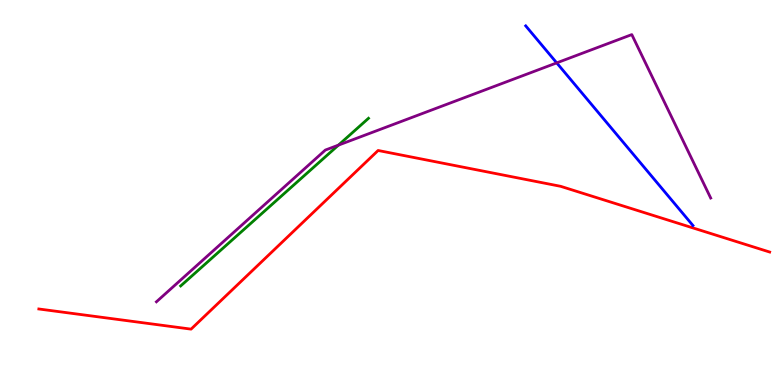[{'lines': ['blue', 'red'], 'intersections': []}, {'lines': ['green', 'red'], 'intersections': []}, {'lines': ['purple', 'red'], 'intersections': []}, {'lines': ['blue', 'green'], 'intersections': []}, {'lines': ['blue', 'purple'], 'intersections': [{'x': 7.18, 'y': 8.37}]}, {'lines': ['green', 'purple'], 'intersections': [{'x': 4.37, 'y': 6.23}]}]